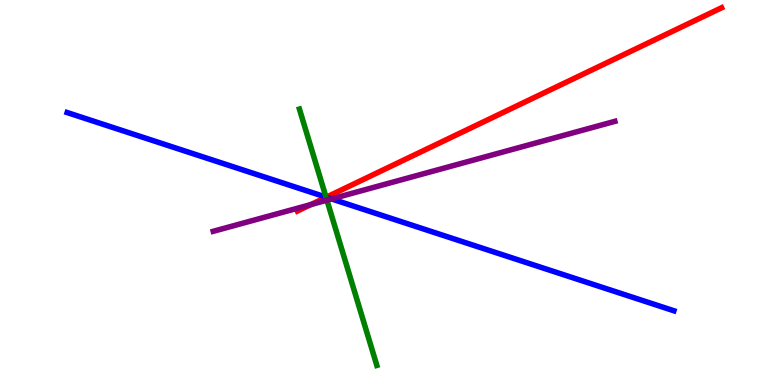[{'lines': ['blue', 'red'], 'intersections': [{'x': 4.21, 'y': 4.88}]}, {'lines': ['green', 'red'], 'intersections': [{'x': 4.21, 'y': 4.88}]}, {'lines': ['purple', 'red'], 'intersections': [{'x': 4.01, 'y': 4.69}]}, {'lines': ['blue', 'green'], 'intersections': [{'x': 4.21, 'y': 4.88}]}, {'lines': ['blue', 'purple'], 'intersections': [{'x': 4.28, 'y': 4.83}]}, {'lines': ['green', 'purple'], 'intersections': [{'x': 4.22, 'y': 4.8}]}]